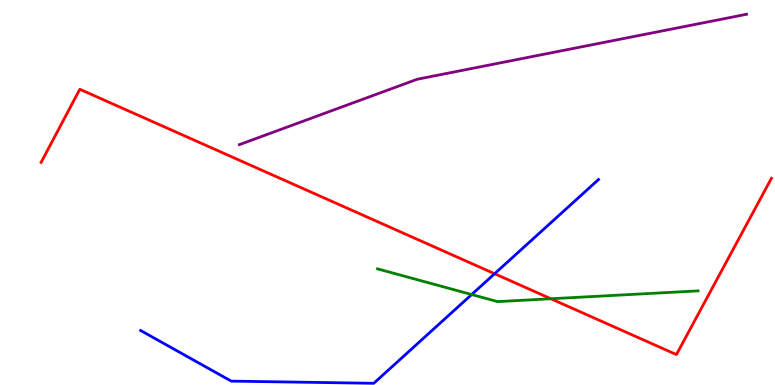[{'lines': ['blue', 'red'], 'intersections': [{'x': 6.38, 'y': 2.89}]}, {'lines': ['green', 'red'], 'intersections': [{'x': 7.11, 'y': 2.24}]}, {'lines': ['purple', 'red'], 'intersections': []}, {'lines': ['blue', 'green'], 'intersections': [{'x': 6.09, 'y': 2.35}]}, {'lines': ['blue', 'purple'], 'intersections': []}, {'lines': ['green', 'purple'], 'intersections': []}]